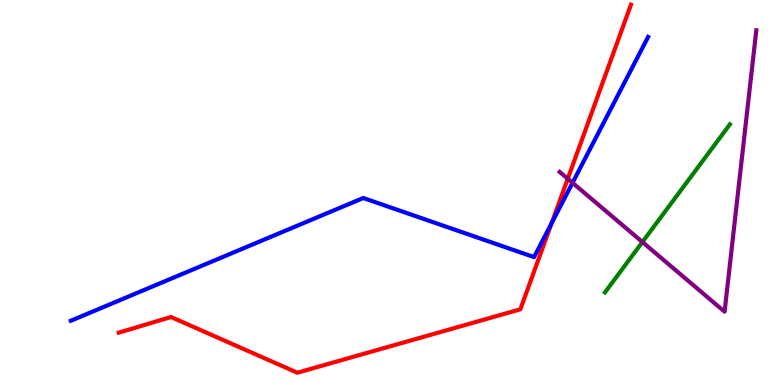[{'lines': ['blue', 'red'], 'intersections': [{'x': 7.12, 'y': 4.2}]}, {'lines': ['green', 'red'], 'intersections': []}, {'lines': ['purple', 'red'], 'intersections': [{'x': 7.33, 'y': 5.36}]}, {'lines': ['blue', 'green'], 'intersections': []}, {'lines': ['blue', 'purple'], 'intersections': [{'x': 7.39, 'y': 5.25}]}, {'lines': ['green', 'purple'], 'intersections': [{'x': 8.29, 'y': 3.71}]}]